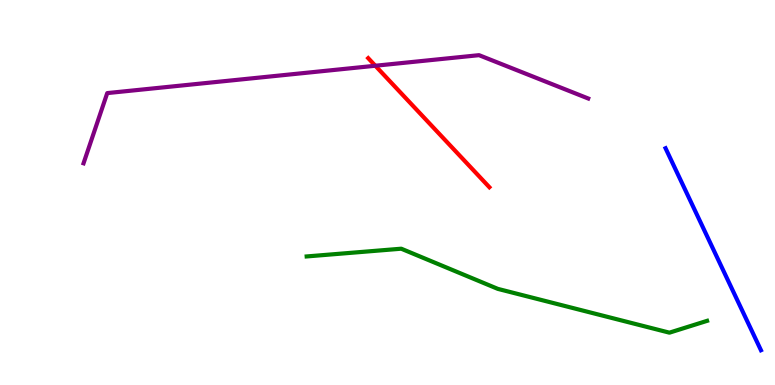[{'lines': ['blue', 'red'], 'intersections': []}, {'lines': ['green', 'red'], 'intersections': []}, {'lines': ['purple', 'red'], 'intersections': [{'x': 4.84, 'y': 8.29}]}, {'lines': ['blue', 'green'], 'intersections': []}, {'lines': ['blue', 'purple'], 'intersections': []}, {'lines': ['green', 'purple'], 'intersections': []}]